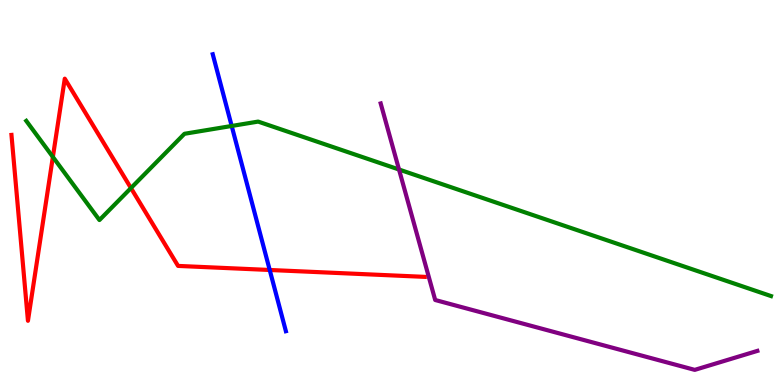[{'lines': ['blue', 'red'], 'intersections': [{'x': 3.48, 'y': 2.99}]}, {'lines': ['green', 'red'], 'intersections': [{'x': 0.682, 'y': 5.92}, {'x': 1.69, 'y': 5.12}]}, {'lines': ['purple', 'red'], 'intersections': []}, {'lines': ['blue', 'green'], 'intersections': [{'x': 2.99, 'y': 6.73}]}, {'lines': ['blue', 'purple'], 'intersections': []}, {'lines': ['green', 'purple'], 'intersections': [{'x': 5.15, 'y': 5.6}]}]